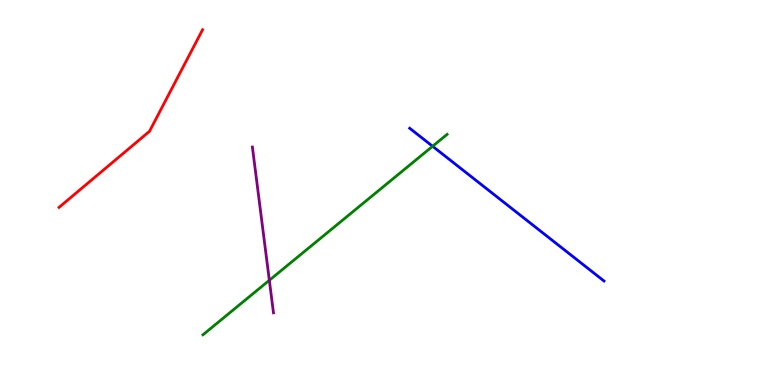[{'lines': ['blue', 'red'], 'intersections': []}, {'lines': ['green', 'red'], 'intersections': []}, {'lines': ['purple', 'red'], 'intersections': []}, {'lines': ['blue', 'green'], 'intersections': [{'x': 5.58, 'y': 6.2}]}, {'lines': ['blue', 'purple'], 'intersections': []}, {'lines': ['green', 'purple'], 'intersections': [{'x': 3.48, 'y': 2.72}]}]